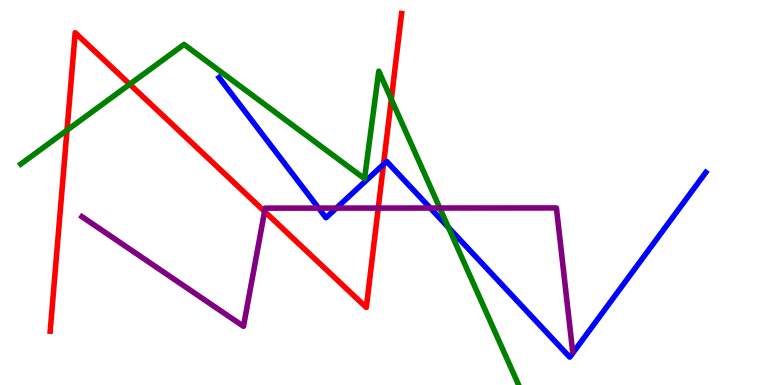[{'lines': ['blue', 'red'], 'intersections': [{'x': 4.95, 'y': 5.73}]}, {'lines': ['green', 'red'], 'intersections': [{'x': 0.865, 'y': 6.62}, {'x': 1.67, 'y': 7.81}, {'x': 5.05, 'y': 7.42}]}, {'lines': ['purple', 'red'], 'intersections': [{'x': 3.41, 'y': 4.51}, {'x': 4.88, 'y': 4.6}]}, {'lines': ['blue', 'green'], 'intersections': [{'x': 5.79, 'y': 4.09}]}, {'lines': ['blue', 'purple'], 'intersections': [{'x': 4.11, 'y': 4.59}, {'x': 4.34, 'y': 4.6}, {'x': 5.55, 'y': 4.6}]}, {'lines': ['green', 'purple'], 'intersections': [{'x': 5.67, 'y': 4.6}]}]